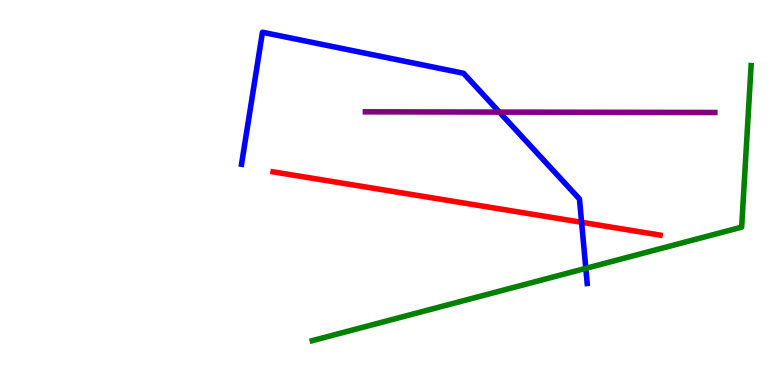[{'lines': ['blue', 'red'], 'intersections': [{'x': 7.5, 'y': 4.23}]}, {'lines': ['green', 'red'], 'intersections': []}, {'lines': ['purple', 'red'], 'intersections': []}, {'lines': ['blue', 'green'], 'intersections': [{'x': 7.56, 'y': 3.03}]}, {'lines': ['blue', 'purple'], 'intersections': [{'x': 6.44, 'y': 7.09}]}, {'lines': ['green', 'purple'], 'intersections': []}]